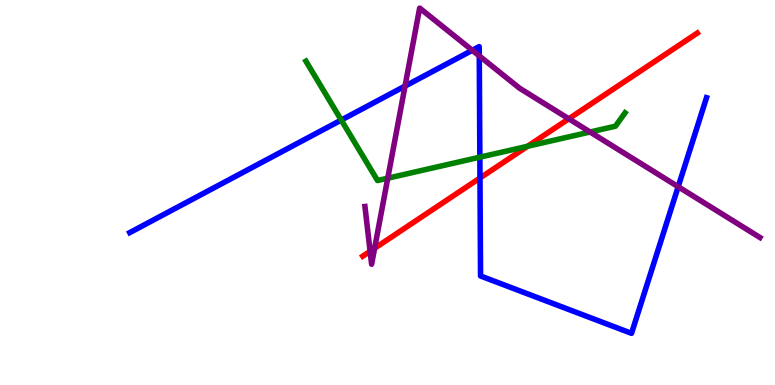[{'lines': ['blue', 'red'], 'intersections': [{'x': 6.19, 'y': 5.38}]}, {'lines': ['green', 'red'], 'intersections': [{'x': 6.81, 'y': 6.2}]}, {'lines': ['purple', 'red'], 'intersections': [{'x': 4.78, 'y': 3.47}, {'x': 4.83, 'y': 3.55}, {'x': 7.34, 'y': 6.91}]}, {'lines': ['blue', 'green'], 'intersections': [{'x': 4.4, 'y': 6.88}, {'x': 6.19, 'y': 5.92}]}, {'lines': ['blue', 'purple'], 'intersections': [{'x': 5.23, 'y': 7.76}, {'x': 6.09, 'y': 8.69}, {'x': 6.18, 'y': 8.55}, {'x': 8.75, 'y': 5.15}]}, {'lines': ['green', 'purple'], 'intersections': [{'x': 5.0, 'y': 5.37}, {'x': 7.61, 'y': 6.57}]}]